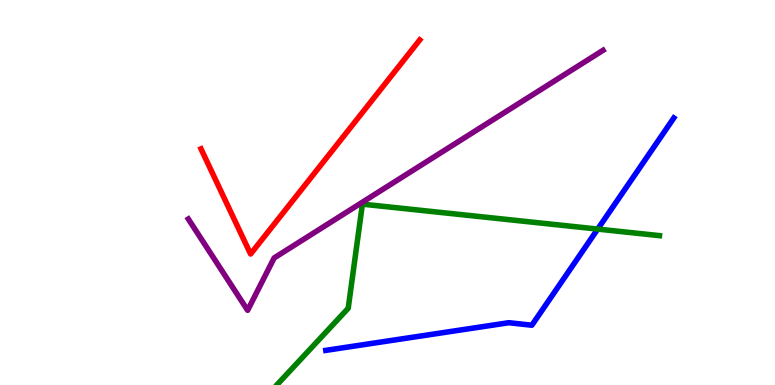[{'lines': ['blue', 'red'], 'intersections': []}, {'lines': ['green', 'red'], 'intersections': []}, {'lines': ['purple', 'red'], 'intersections': []}, {'lines': ['blue', 'green'], 'intersections': [{'x': 7.71, 'y': 4.05}]}, {'lines': ['blue', 'purple'], 'intersections': []}, {'lines': ['green', 'purple'], 'intersections': []}]